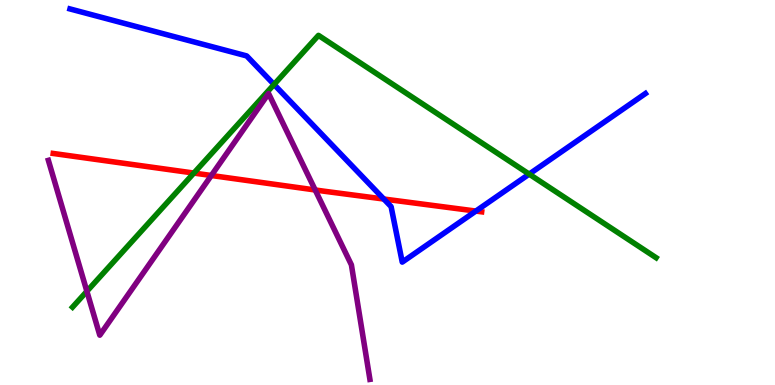[{'lines': ['blue', 'red'], 'intersections': [{'x': 4.95, 'y': 4.83}, {'x': 6.14, 'y': 4.52}]}, {'lines': ['green', 'red'], 'intersections': [{'x': 2.5, 'y': 5.5}]}, {'lines': ['purple', 'red'], 'intersections': [{'x': 2.73, 'y': 5.44}, {'x': 4.07, 'y': 5.07}]}, {'lines': ['blue', 'green'], 'intersections': [{'x': 3.54, 'y': 7.81}, {'x': 6.83, 'y': 5.48}]}, {'lines': ['blue', 'purple'], 'intersections': []}, {'lines': ['green', 'purple'], 'intersections': [{'x': 1.12, 'y': 2.43}]}]